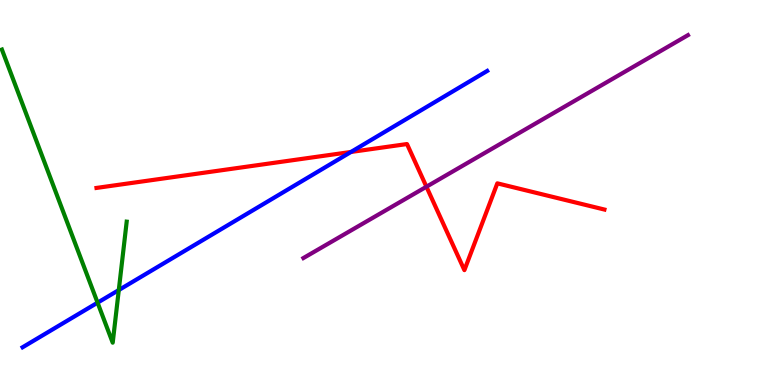[{'lines': ['blue', 'red'], 'intersections': [{'x': 4.53, 'y': 6.05}]}, {'lines': ['green', 'red'], 'intersections': []}, {'lines': ['purple', 'red'], 'intersections': [{'x': 5.5, 'y': 5.15}]}, {'lines': ['blue', 'green'], 'intersections': [{'x': 1.26, 'y': 2.14}, {'x': 1.53, 'y': 2.47}]}, {'lines': ['blue', 'purple'], 'intersections': []}, {'lines': ['green', 'purple'], 'intersections': []}]